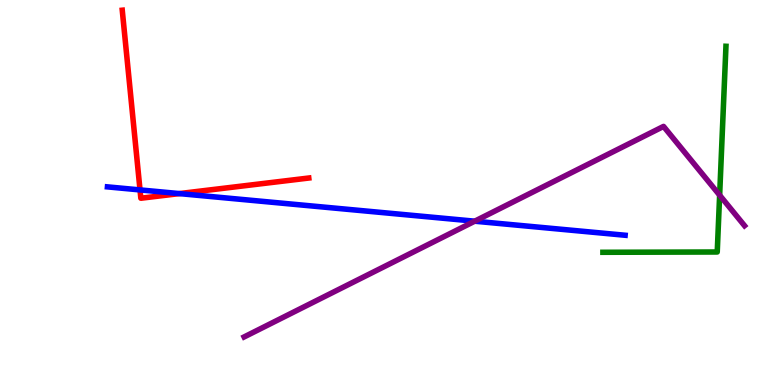[{'lines': ['blue', 'red'], 'intersections': [{'x': 1.81, 'y': 5.07}, {'x': 2.31, 'y': 4.97}]}, {'lines': ['green', 'red'], 'intersections': []}, {'lines': ['purple', 'red'], 'intersections': []}, {'lines': ['blue', 'green'], 'intersections': []}, {'lines': ['blue', 'purple'], 'intersections': [{'x': 6.13, 'y': 4.25}]}, {'lines': ['green', 'purple'], 'intersections': [{'x': 9.29, 'y': 4.93}]}]